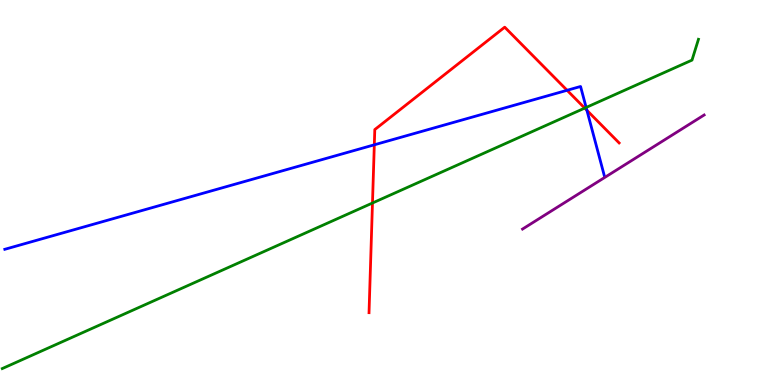[{'lines': ['blue', 'red'], 'intersections': [{'x': 4.83, 'y': 6.24}, {'x': 7.32, 'y': 7.65}, {'x': 7.57, 'y': 7.13}]}, {'lines': ['green', 'red'], 'intersections': [{'x': 4.81, 'y': 4.73}, {'x': 7.54, 'y': 7.19}]}, {'lines': ['purple', 'red'], 'intersections': []}, {'lines': ['blue', 'green'], 'intersections': [{'x': 7.56, 'y': 7.21}]}, {'lines': ['blue', 'purple'], 'intersections': []}, {'lines': ['green', 'purple'], 'intersections': []}]